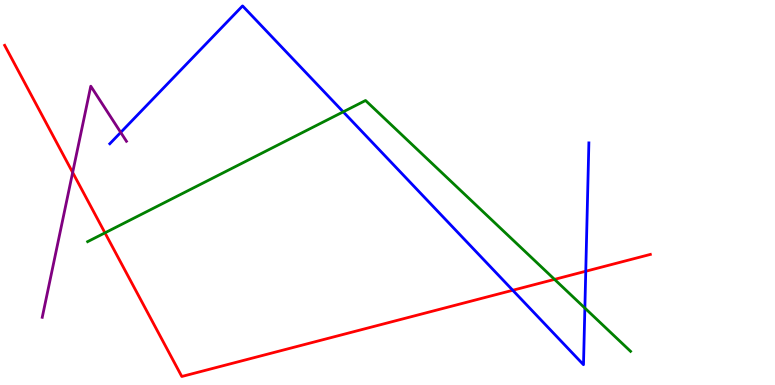[{'lines': ['blue', 'red'], 'intersections': [{'x': 6.62, 'y': 2.46}, {'x': 7.56, 'y': 2.95}]}, {'lines': ['green', 'red'], 'intersections': [{'x': 1.35, 'y': 3.95}, {'x': 7.16, 'y': 2.74}]}, {'lines': ['purple', 'red'], 'intersections': [{'x': 0.938, 'y': 5.52}]}, {'lines': ['blue', 'green'], 'intersections': [{'x': 4.43, 'y': 7.1}, {'x': 7.55, 'y': 2.0}]}, {'lines': ['blue', 'purple'], 'intersections': [{'x': 1.56, 'y': 6.56}]}, {'lines': ['green', 'purple'], 'intersections': []}]